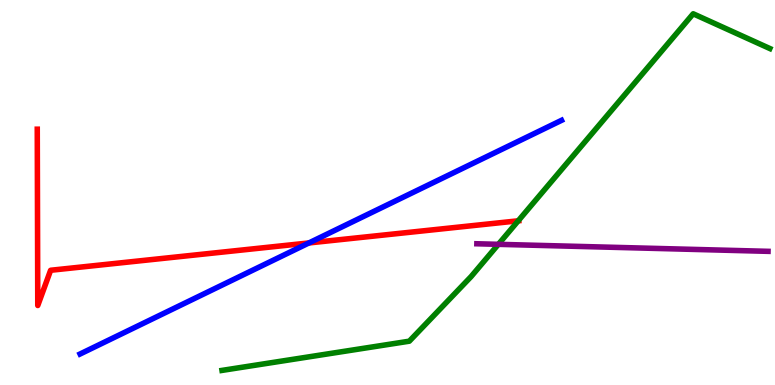[{'lines': ['blue', 'red'], 'intersections': [{'x': 3.99, 'y': 3.69}]}, {'lines': ['green', 'red'], 'intersections': [{'x': 6.69, 'y': 4.26}]}, {'lines': ['purple', 'red'], 'intersections': []}, {'lines': ['blue', 'green'], 'intersections': []}, {'lines': ['blue', 'purple'], 'intersections': []}, {'lines': ['green', 'purple'], 'intersections': [{'x': 6.43, 'y': 3.65}]}]